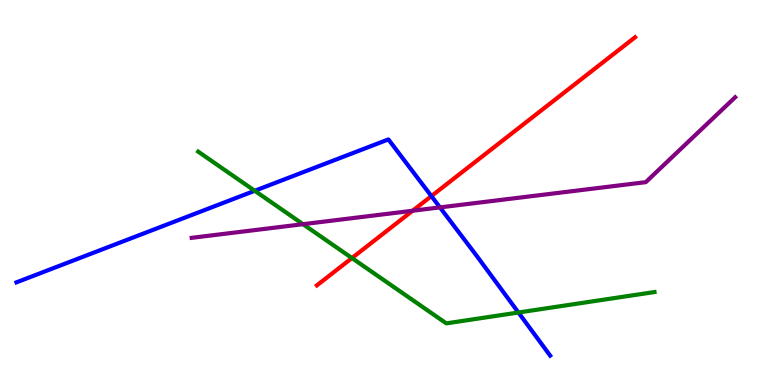[{'lines': ['blue', 'red'], 'intersections': [{'x': 5.57, 'y': 4.91}]}, {'lines': ['green', 'red'], 'intersections': [{'x': 4.54, 'y': 3.3}]}, {'lines': ['purple', 'red'], 'intersections': [{'x': 5.32, 'y': 4.53}]}, {'lines': ['blue', 'green'], 'intersections': [{'x': 3.29, 'y': 5.04}, {'x': 6.69, 'y': 1.88}]}, {'lines': ['blue', 'purple'], 'intersections': [{'x': 5.68, 'y': 4.61}]}, {'lines': ['green', 'purple'], 'intersections': [{'x': 3.91, 'y': 4.18}]}]